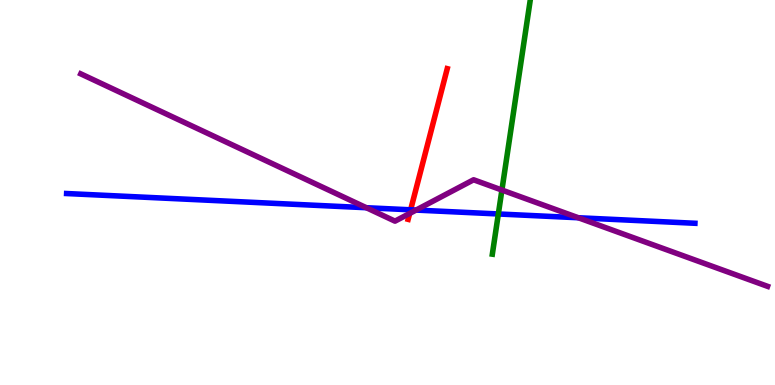[{'lines': ['blue', 'red'], 'intersections': [{'x': 5.3, 'y': 4.55}]}, {'lines': ['green', 'red'], 'intersections': []}, {'lines': ['purple', 'red'], 'intersections': [{'x': 5.29, 'y': 4.46}]}, {'lines': ['blue', 'green'], 'intersections': [{'x': 6.43, 'y': 4.44}]}, {'lines': ['blue', 'purple'], 'intersections': [{'x': 4.73, 'y': 4.6}, {'x': 5.37, 'y': 4.54}, {'x': 7.46, 'y': 4.34}]}, {'lines': ['green', 'purple'], 'intersections': [{'x': 6.48, 'y': 5.06}]}]